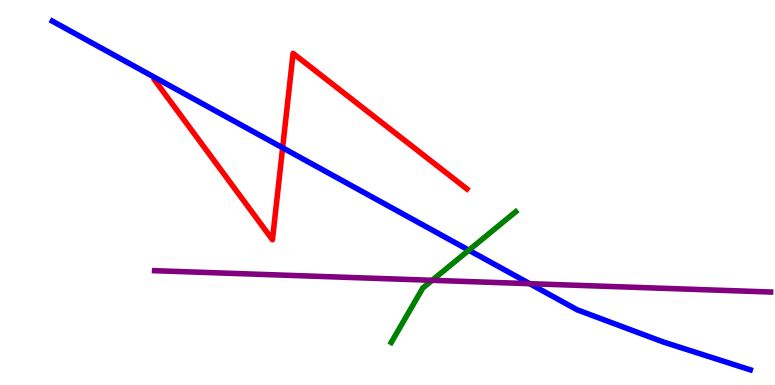[{'lines': ['blue', 'red'], 'intersections': [{'x': 3.65, 'y': 6.16}]}, {'lines': ['green', 'red'], 'intersections': []}, {'lines': ['purple', 'red'], 'intersections': []}, {'lines': ['blue', 'green'], 'intersections': [{'x': 6.05, 'y': 3.5}]}, {'lines': ['blue', 'purple'], 'intersections': [{'x': 6.83, 'y': 2.63}]}, {'lines': ['green', 'purple'], 'intersections': [{'x': 5.58, 'y': 2.72}]}]